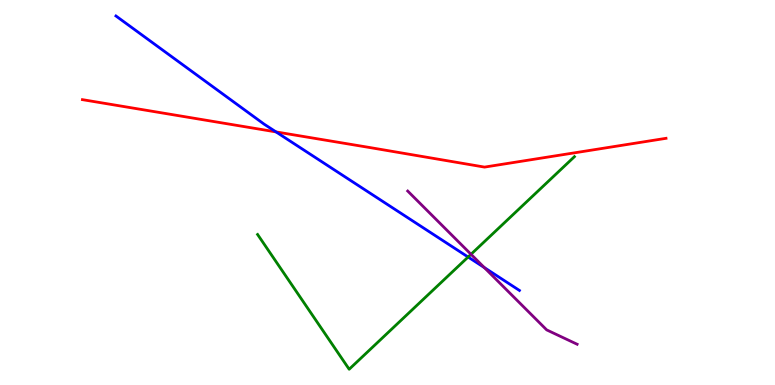[{'lines': ['blue', 'red'], 'intersections': [{'x': 3.56, 'y': 6.57}]}, {'lines': ['green', 'red'], 'intersections': []}, {'lines': ['purple', 'red'], 'intersections': []}, {'lines': ['blue', 'green'], 'intersections': [{'x': 6.04, 'y': 3.32}]}, {'lines': ['blue', 'purple'], 'intersections': [{'x': 6.25, 'y': 3.05}]}, {'lines': ['green', 'purple'], 'intersections': [{'x': 6.08, 'y': 3.4}]}]